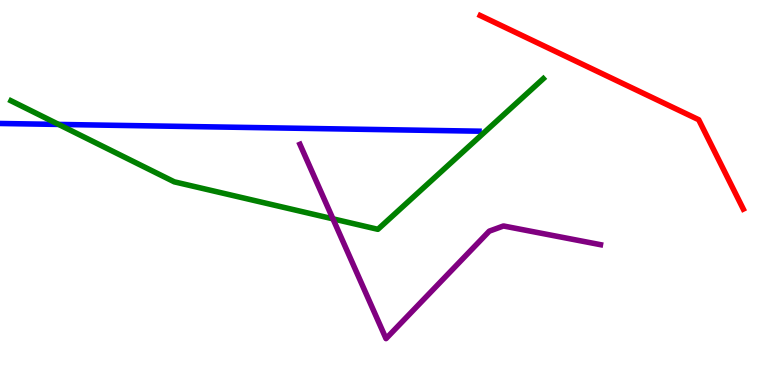[{'lines': ['blue', 'red'], 'intersections': []}, {'lines': ['green', 'red'], 'intersections': []}, {'lines': ['purple', 'red'], 'intersections': []}, {'lines': ['blue', 'green'], 'intersections': [{'x': 0.756, 'y': 6.77}]}, {'lines': ['blue', 'purple'], 'intersections': []}, {'lines': ['green', 'purple'], 'intersections': [{'x': 4.3, 'y': 4.32}]}]